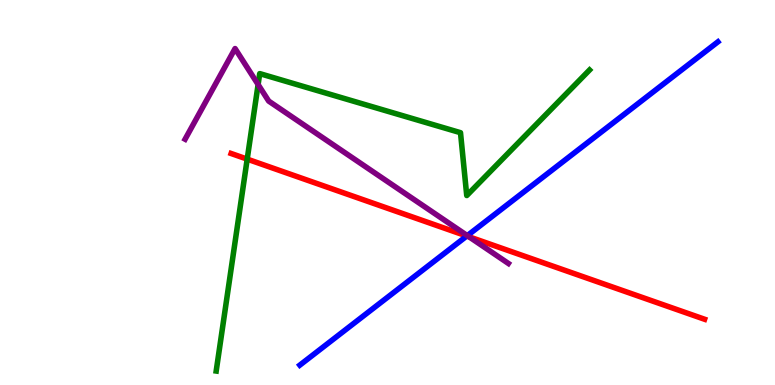[{'lines': ['blue', 'red'], 'intersections': [{'x': 6.02, 'y': 3.87}]}, {'lines': ['green', 'red'], 'intersections': [{'x': 3.19, 'y': 5.87}]}, {'lines': ['purple', 'red'], 'intersections': [{'x': 6.05, 'y': 3.85}]}, {'lines': ['blue', 'green'], 'intersections': []}, {'lines': ['blue', 'purple'], 'intersections': [{'x': 6.03, 'y': 3.88}]}, {'lines': ['green', 'purple'], 'intersections': [{'x': 3.33, 'y': 7.8}]}]